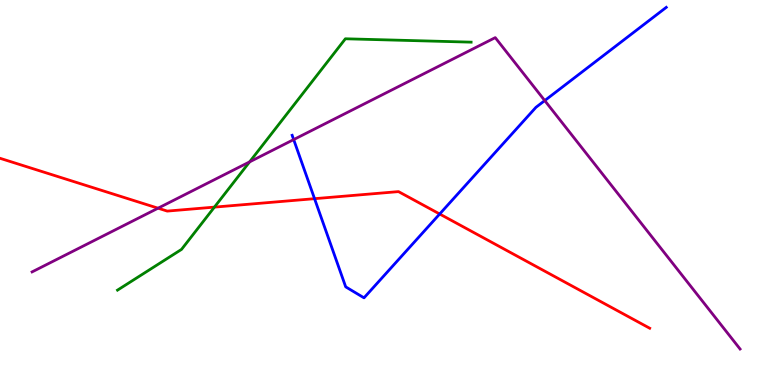[{'lines': ['blue', 'red'], 'intersections': [{'x': 4.06, 'y': 4.84}, {'x': 5.67, 'y': 4.44}]}, {'lines': ['green', 'red'], 'intersections': [{'x': 2.77, 'y': 4.62}]}, {'lines': ['purple', 'red'], 'intersections': [{'x': 2.04, 'y': 4.59}]}, {'lines': ['blue', 'green'], 'intersections': []}, {'lines': ['blue', 'purple'], 'intersections': [{'x': 3.79, 'y': 6.37}, {'x': 7.03, 'y': 7.39}]}, {'lines': ['green', 'purple'], 'intersections': [{'x': 3.22, 'y': 5.8}]}]